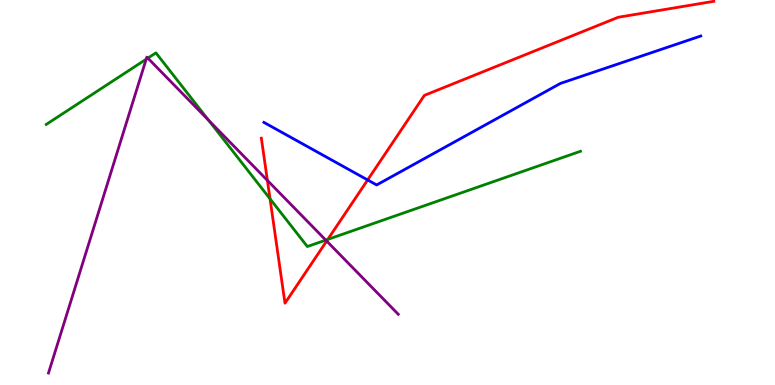[{'lines': ['blue', 'red'], 'intersections': [{'x': 4.74, 'y': 5.33}]}, {'lines': ['green', 'red'], 'intersections': [{'x': 3.48, 'y': 4.84}, {'x': 4.23, 'y': 3.78}]}, {'lines': ['purple', 'red'], 'intersections': [{'x': 3.45, 'y': 5.31}, {'x': 4.22, 'y': 3.74}]}, {'lines': ['blue', 'green'], 'intersections': []}, {'lines': ['blue', 'purple'], 'intersections': []}, {'lines': ['green', 'purple'], 'intersections': [{'x': 1.89, 'y': 8.46}, {'x': 1.91, 'y': 8.49}, {'x': 2.69, 'y': 6.87}, {'x': 4.2, 'y': 3.76}]}]